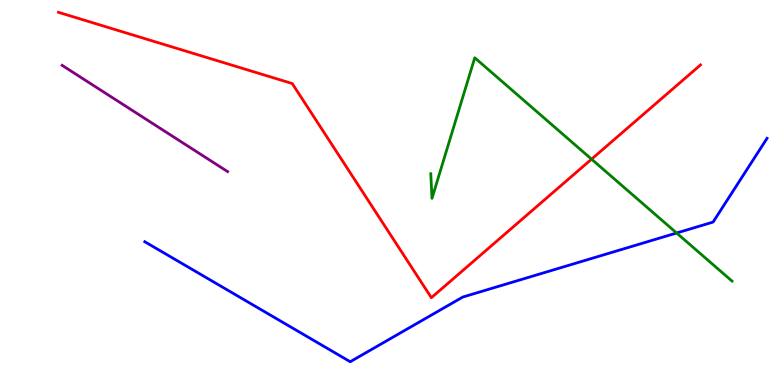[{'lines': ['blue', 'red'], 'intersections': []}, {'lines': ['green', 'red'], 'intersections': [{'x': 7.63, 'y': 5.87}]}, {'lines': ['purple', 'red'], 'intersections': []}, {'lines': ['blue', 'green'], 'intersections': [{'x': 8.73, 'y': 3.95}]}, {'lines': ['blue', 'purple'], 'intersections': []}, {'lines': ['green', 'purple'], 'intersections': []}]